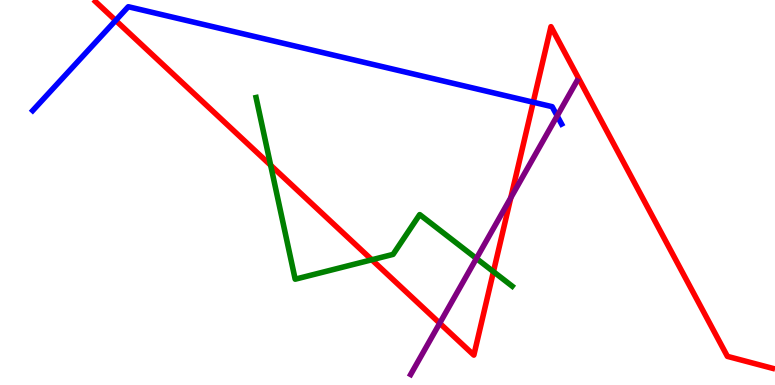[{'lines': ['blue', 'red'], 'intersections': [{'x': 1.49, 'y': 9.47}, {'x': 6.88, 'y': 7.35}]}, {'lines': ['green', 'red'], 'intersections': [{'x': 3.49, 'y': 5.71}, {'x': 4.8, 'y': 3.25}, {'x': 6.37, 'y': 2.94}]}, {'lines': ['purple', 'red'], 'intersections': [{'x': 5.67, 'y': 1.6}, {'x': 6.59, 'y': 4.86}]}, {'lines': ['blue', 'green'], 'intersections': []}, {'lines': ['blue', 'purple'], 'intersections': [{'x': 7.19, 'y': 6.99}]}, {'lines': ['green', 'purple'], 'intersections': [{'x': 6.15, 'y': 3.29}]}]